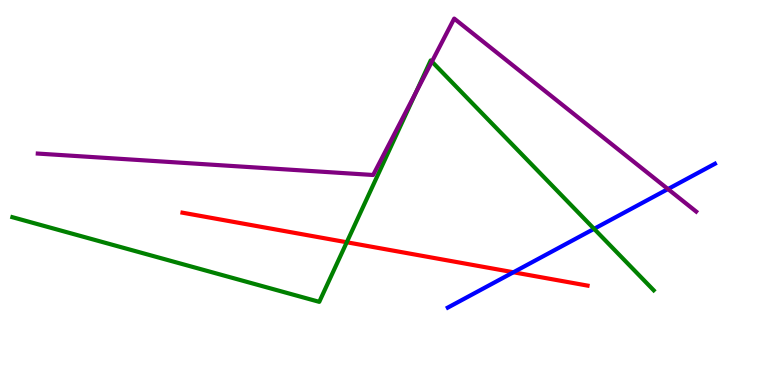[{'lines': ['blue', 'red'], 'intersections': [{'x': 6.62, 'y': 2.93}]}, {'lines': ['green', 'red'], 'intersections': [{'x': 4.47, 'y': 3.71}]}, {'lines': ['purple', 'red'], 'intersections': []}, {'lines': ['blue', 'green'], 'intersections': [{'x': 7.67, 'y': 4.06}]}, {'lines': ['blue', 'purple'], 'intersections': [{'x': 8.62, 'y': 5.09}]}, {'lines': ['green', 'purple'], 'intersections': [{'x': 5.36, 'y': 7.59}, {'x': 5.57, 'y': 8.4}]}]